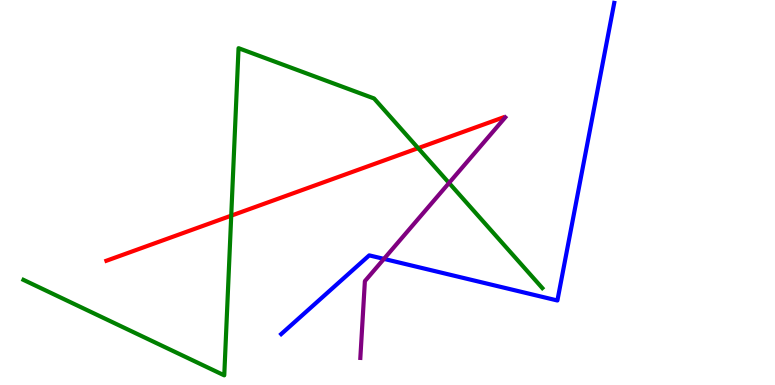[{'lines': ['blue', 'red'], 'intersections': []}, {'lines': ['green', 'red'], 'intersections': [{'x': 2.98, 'y': 4.4}, {'x': 5.4, 'y': 6.15}]}, {'lines': ['purple', 'red'], 'intersections': []}, {'lines': ['blue', 'green'], 'intersections': []}, {'lines': ['blue', 'purple'], 'intersections': [{'x': 4.95, 'y': 3.28}]}, {'lines': ['green', 'purple'], 'intersections': [{'x': 5.79, 'y': 5.25}]}]